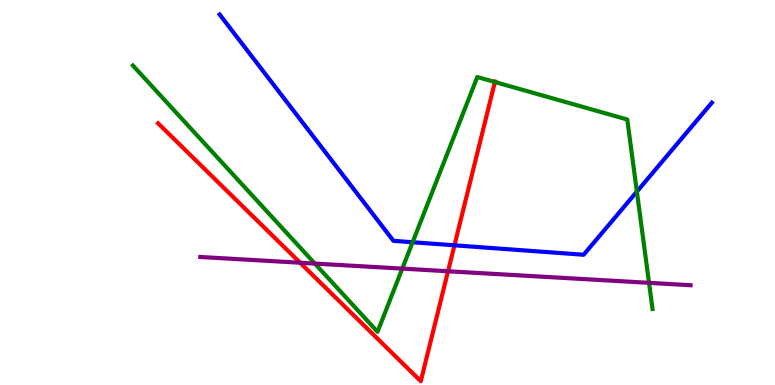[{'lines': ['blue', 'red'], 'intersections': [{'x': 5.86, 'y': 3.63}]}, {'lines': ['green', 'red'], 'intersections': [{'x': 6.39, 'y': 7.87}]}, {'lines': ['purple', 'red'], 'intersections': [{'x': 3.87, 'y': 3.18}, {'x': 5.78, 'y': 2.95}]}, {'lines': ['blue', 'green'], 'intersections': [{'x': 5.32, 'y': 3.71}, {'x': 8.22, 'y': 5.02}]}, {'lines': ['blue', 'purple'], 'intersections': []}, {'lines': ['green', 'purple'], 'intersections': [{'x': 4.06, 'y': 3.15}, {'x': 5.19, 'y': 3.02}, {'x': 8.37, 'y': 2.65}]}]